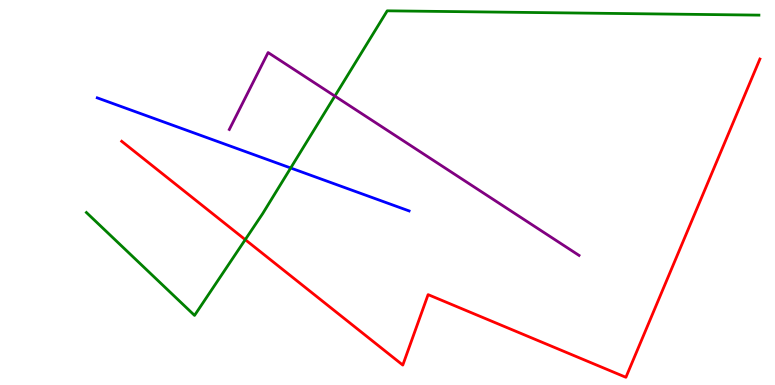[{'lines': ['blue', 'red'], 'intersections': []}, {'lines': ['green', 'red'], 'intersections': [{'x': 3.16, 'y': 3.78}]}, {'lines': ['purple', 'red'], 'intersections': []}, {'lines': ['blue', 'green'], 'intersections': [{'x': 3.75, 'y': 5.64}]}, {'lines': ['blue', 'purple'], 'intersections': []}, {'lines': ['green', 'purple'], 'intersections': [{'x': 4.32, 'y': 7.5}]}]